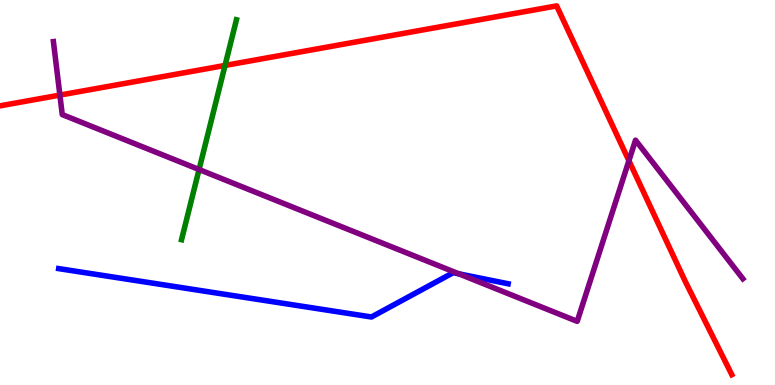[{'lines': ['blue', 'red'], 'intersections': []}, {'lines': ['green', 'red'], 'intersections': [{'x': 2.9, 'y': 8.3}]}, {'lines': ['purple', 'red'], 'intersections': [{'x': 0.773, 'y': 7.53}, {'x': 8.11, 'y': 5.83}]}, {'lines': ['blue', 'green'], 'intersections': []}, {'lines': ['blue', 'purple'], 'intersections': [{'x': 5.92, 'y': 2.89}]}, {'lines': ['green', 'purple'], 'intersections': [{'x': 2.57, 'y': 5.6}]}]